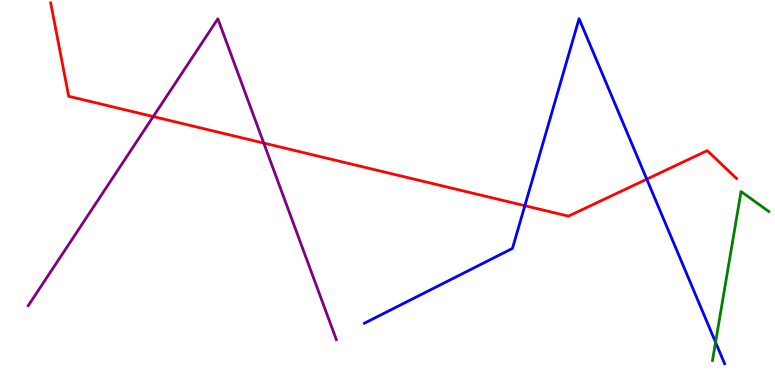[{'lines': ['blue', 'red'], 'intersections': [{'x': 6.77, 'y': 4.66}, {'x': 8.35, 'y': 5.35}]}, {'lines': ['green', 'red'], 'intersections': []}, {'lines': ['purple', 'red'], 'intersections': [{'x': 1.98, 'y': 6.97}, {'x': 3.4, 'y': 6.28}]}, {'lines': ['blue', 'green'], 'intersections': [{'x': 9.23, 'y': 1.11}]}, {'lines': ['blue', 'purple'], 'intersections': []}, {'lines': ['green', 'purple'], 'intersections': []}]